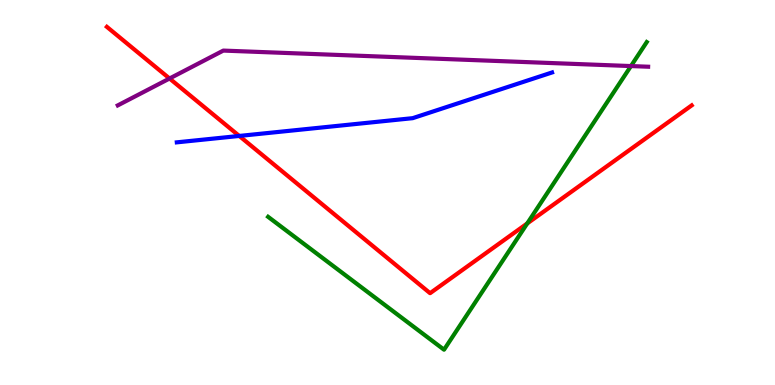[{'lines': ['blue', 'red'], 'intersections': [{'x': 3.09, 'y': 6.47}]}, {'lines': ['green', 'red'], 'intersections': [{'x': 6.8, 'y': 4.2}]}, {'lines': ['purple', 'red'], 'intersections': [{'x': 2.19, 'y': 7.96}]}, {'lines': ['blue', 'green'], 'intersections': []}, {'lines': ['blue', 'purple'], 'intersections': []}, {'lines': ['green', 'purple'], 'intersections': [{'x': 8.14, 'y': 8.28}]}]